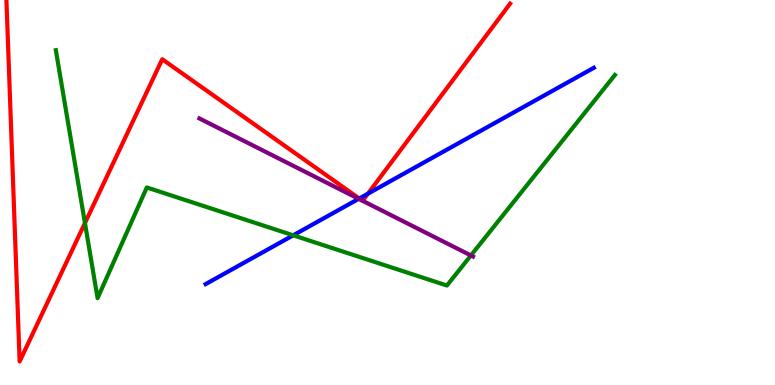[{'lines': ['blue', 'red'], 'intersections': [{'x': 4.64, 'y': 4.84}, {'x': 4.75, 'y': 4.97}]}, {'lines': ['green', 'red'], 'intersections': [{'x': 1.1, 'y': 4.21}]}, {'lines': ['purple', 'red'], 'intersections': [{'x': 4.67, 'y': 4.79}, {'x': 4.68, 'y': 4.78}]}, {'lines': ['blue', 'green'], 'intersections': [{'x': 3.78, 'y': 3.89}]}, {'lines': ['blue', 'purple'], 'intersections': [{'x': 4.63, 'y': 4.84}]}, {'lines': ['green', 'purple'], 'intersections': [{'x': 6.08, 'y': 3.36}]}]